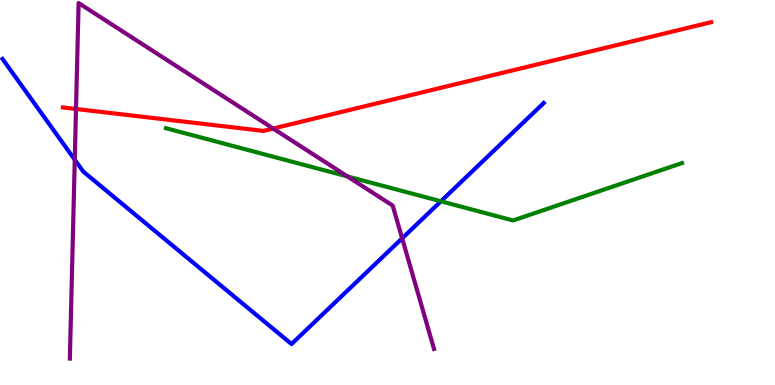[{'lines': ['blue', 'red'], 'intersections': []}, {'lines': ['green', 'red'], 'intersections': []}, {'lines': ['purple', 'red'], 'intersections': [{'x': 0.981, 'y': 7.17}, {'x': 3.52, 'y': 6.66}]}, {'lines': ['blue', 'green'], 'intersections': [{'x': 5.69, 'y': 4.77}]}, {'lines': ['blue', 'purple'], 'intersections': [{'x': 0.965, 'y': 5.85}, {'x': 5.19, 'y': 3.81}]}, {'lines': ['green', 'purple'], 'intersections': [{'x': 4.48, 'y': 5.42}]}]